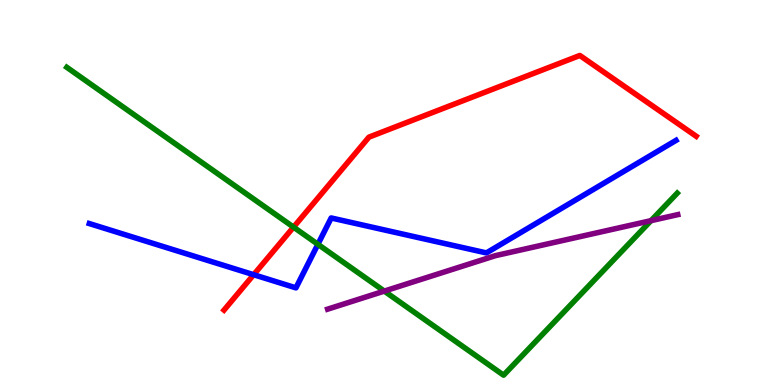[{'lines': ['blue', 'red'], 'intersections': [{'x': 3.27, 'y': 2.86}]}, {'lines': ['green', 'red'], 'intersections': [{'x': 3.79, 'y': 4.1}]}, {'lines': ['purple', 'red'], 'intersections': []}, {'lines': ['blue', 'green'], 'intersections': [{'x': 4.1, 'y': 3.65}]}, {'lines': ['blue', 'purple'], 'intersections': []}, {'lines': ['green', 'purple'], 'intersections': [{'x': 4.96, 'y': 2.44}, {'x': 8.4, 'y': 4.27}]}]